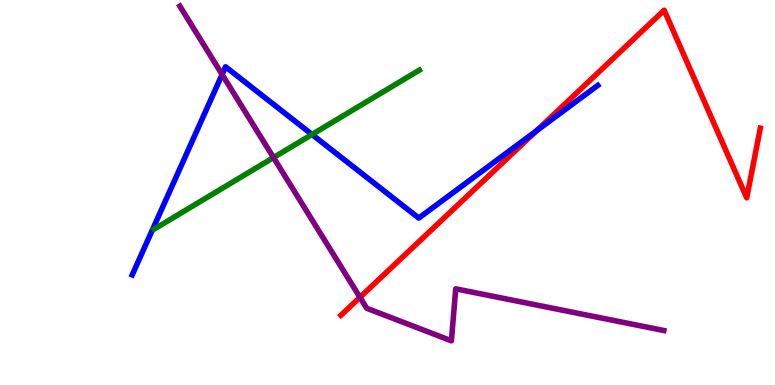[{'lines': ['blue', 'red'], 'intersections': [{'x': 6.92, 'y': 6.6}]}, {'lines': ['green', 'red'], 'intersections': []}, {'lines': ['purple', 'red'], 'intersections': [{'x': 4.64, 'y': 2.28}]}, {'lines': ['blue', 'green'], 'intersections': [{'x': 4.03, 'y': 6.51}]}, {'lines': ['blue', 'purple'], 'intersections': [{'x': 2.87, 'y': 8.06}]}, {'lines': ['green', 'purple'], 'intersections': [{'x': 3.53, 'y': 5.91}]}]